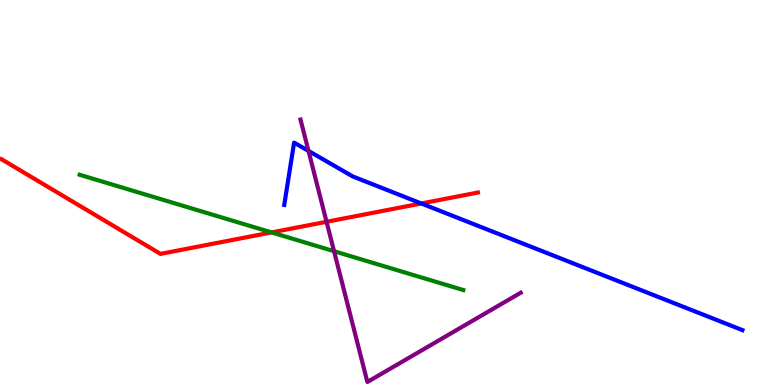[{'lines': ['blue', 'red'], 'intersections': [{'x': 5.44, 'y': 4.71}]}, {'lines': ['green', 'red'], 'intersections': [{'x': 3.5, 'y': 3.96}]}, {'lines': ['purple', 'red'], 'intersections': [{'x': 4.21, 'y': 4.24}]}, {'lines': ['blue', 'green'], 'intersections': []}, {'lines': ['blue', 'purple'], 'intersections': [{'x': 3.98, 'y': 6.08}]}, {'lines': ['green', 'purple'], 'intersections': [{'x': 4.31, 'y': 3.48}]}]